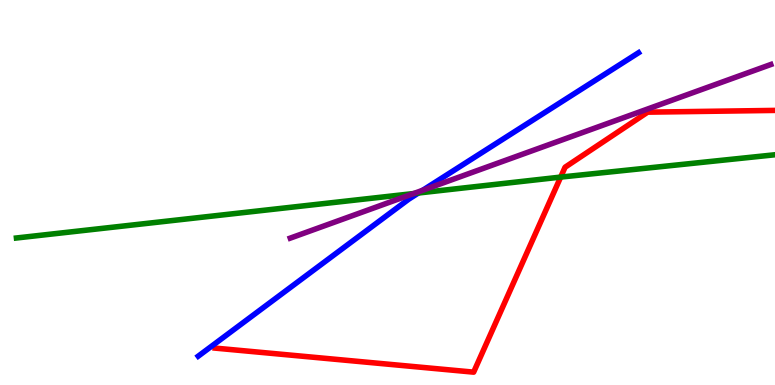[{'lines': ['blue', 'red'], 'intersections': []}, {'lines': ['green', 'red'], 'intersections': [{'x': 7.23, 'y': 5.4}]}, {'lines': ['purple', 'red'], 'intersections': []}, {'lines': ['blue', 'green'], 'intersections': [{'x': 5.4, 'y': 4.99}]}, {'lines': ['blue', 'purple'], 'intersections': [{'x': 5.45, 'y': 5.06}]}, {'lines': ['green', 'purple'], 'intersections': [{'x': 5.34, 'y': 4.97}]}]